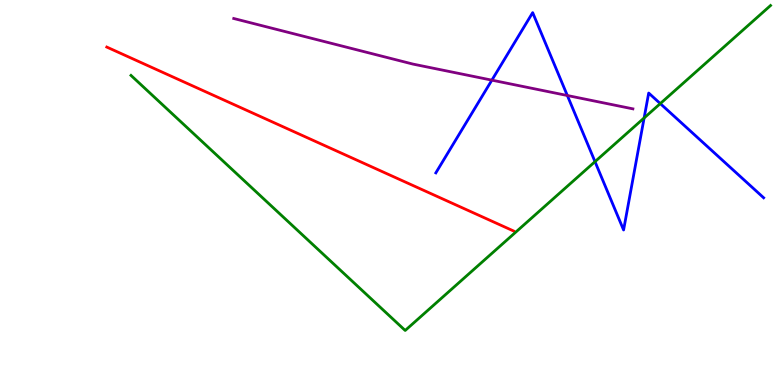[{'lines': ['blue', 'red'], 'intersections': []}, {'lines': ['green', 'red'], 'intersections': []}, {'lines': ['purple', 'red'], 'intersections': []}, {'lines': ['blue', 'green'], 'intersections': [{'x': 7.68, 'y': 5.8}, {'x': 8.31, 'y': 6.94}, {'x': 8.52, 'y': 7.31}]}, {'lines': ['blue', 'purple'], 'intersections': [{'x': 6.35, 'y': 7.92}, {'x': 7.32, 'y': 7.52}]}, {'lines': ['green', 'purple'], 'intersections': []}]